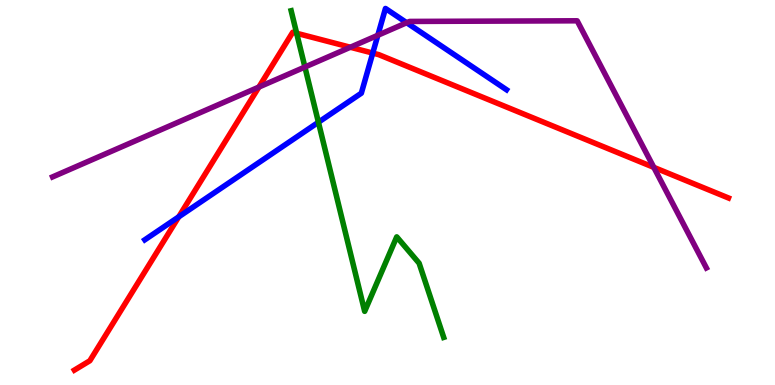[{'lines': ['blue', 'red'], 'intersections': [{'x': 2.31, 'y': 4.37}, {'x': 4.81, 'y': 8.62}]}, {'lines': ['green', 'red'], 'intersections': [{'x': 3.83, 'y': 9.14}]}, {'lines': ['purple', 'red'], 'intersections': [{'x': 3.34, 'y': 7.74}, {'x': 4.52, 'y': 8.77}, {'x': 8.44, 'y': 5.65}]}, {'lines': ['blue', 'green'], 'intersections': [{'x': 4.11, 'y': 6.82}]}, {'lines': ['blue', 'purple'], 'intersections': [{'x': 4.88, 'y': 9.08}, {'x': 5.25, 'y': 9.41}]}, {'lines': ['green', 'purple'], 'intersections': [{'x': 3.93, 'y': 8.26}]}]